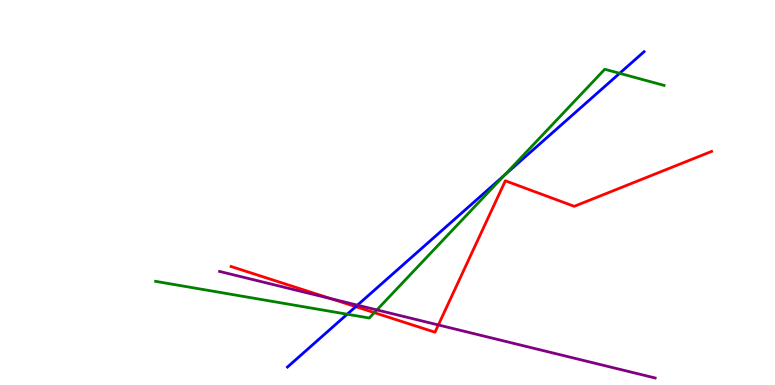[{'lines': ['blue', 'red'], 'intersections': [{'x': 4.59, 'y': 2.03}]}, {'lines': ['green', 'red'], 'intersections': [{'x': 4.83, 'y': 1.88}]}, {'lines': ['purple', 'red'], 'intersections': [{'x': 4.27, 'y': 2.24}, {'x': 5.66, 'y': 1.56}]}, {'lines': ['blue', 'green'], 'intersections': [{'x': 4.48, 'y': 1.84}, {'x': 6.51, 'y': 5.46}, {'x': 8.0, 'y': 8.1}]}, {'lines': ['blue', 'purple'], 'intersections': [{'x': 4.61, 'y': 2.07}]}, {'lines': ['green', 'purple'], 'intersections': [{'x': 4.86, 'y': 1.95}]}]